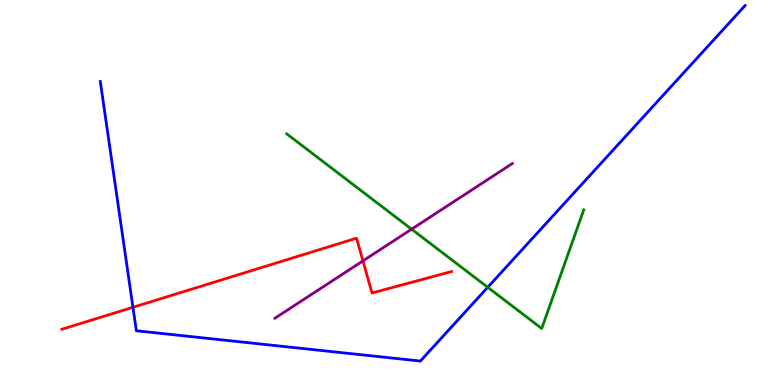[{'lines': ['blue', 'red'], 'intersections': [{'x': 1.72, 'y': 2.02}]}, {'lines': ['green', 'red'], 'intersections': []}, {'lines': ['purple', 'red'], 'intersections': [{'x': 4.68, 'y': 3.22}]}, {'lines': ['blue', 'green'], 'intersections': [{'x': 6.29, 'y': 2.54}]}, {'lines': ['blue', 'purple'], 'intersections': []}, {'lines': ['green', 'purple'], 'intersections': [{'x': 5.31, 'y': 4.05}]}]